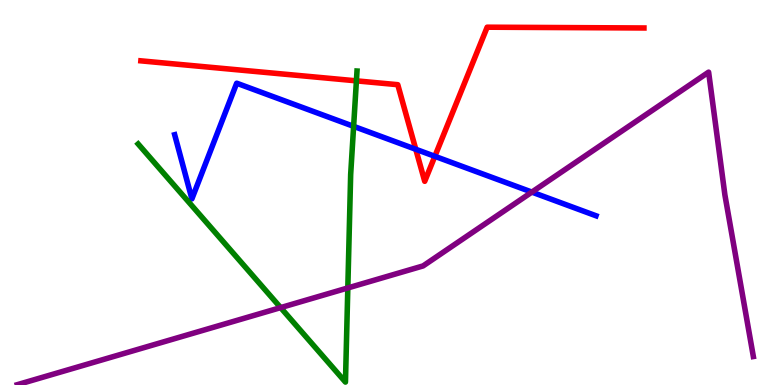[{'lines': ['blue', 'red'], 'intersections': [{'x': 5.36, 'y': 6.12}, {'x': 5.61, 'y': 5.94}]}, {'lines': ['green', 'red'], 'intersections': [{'x': 4.6, 'y': 7.9}]}, {'lines': ['purple', 'red'], 'intersections': []}, {'lines': ['blue', 'green'], 'intersections': [{'x': 4.56, 'y': 6.72}]}, {'lines': ['blue', 'purple'], 'intersections': [{'x': 6.86, 'y': 5.01}]}, {'lines': ['green', 'purple'], 'intersections': [{'x': 3.62, 'y': 2.01}, {'x': 4.49, 'y': 2.52}]}]